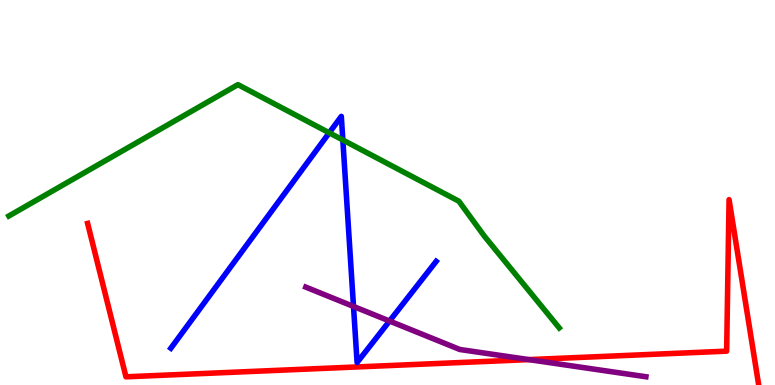[{'lines': ['blue', 'red'], 'intersections': []}, {'lines': ['green', 'red'], 'intersections': []}, {'lines': ['purple', 'red'], 'intersections': [{'x': 6.82, 'y': 0.66}]}, {'lines': ['blue', 'green'], 'intersections': [{'x': 4.25, 'y': 6.55}, {'x': 4.42, 'y': 6.36}]}, {'lines': ['blue', 'purple'], 'intersections': [{'x': 4.56, 'y': 2.04}, {'x': 5.03, 'y': 1.66}]}, {'lines': ['green', 'purple'], 'intersections': []}]